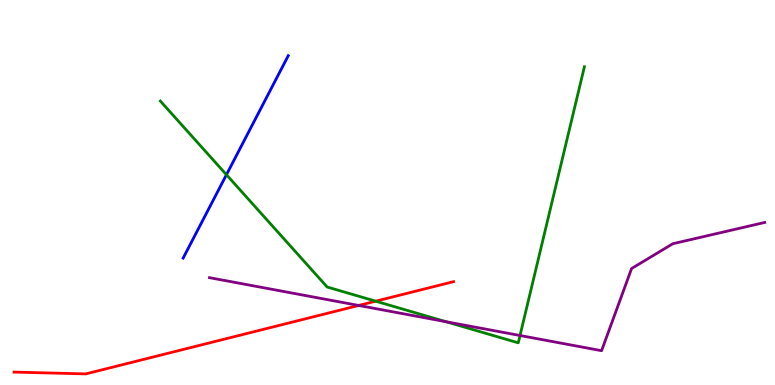[{'lines': ['blue', 'red'], 'intersections': []}, {'lines': ['green', 'red'], 'intersections': [{'x': 4.85, 'y': 2.18}]}, {'lines': ['purple', 'red'], 'intersections': [{'x': 4.63, 'y': 2.07}]}, {'lines': ['blue', 'green'], 'intersections': [{'x': 2.92, 'y': 5.46}]}, {'lines': ['blue', 'purple'], 'intersections': []}, {'lines': ['green', 'purple'], 'intersections': [{'x': 5.75, 'y': 1.64}, {'x': 6.71, 'y': 1.29}]}]